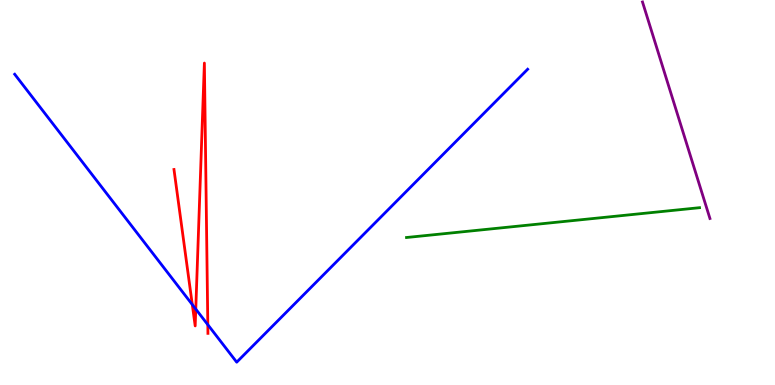[{'lines': ['blue', 'red'], 'intersections': [{'x': 2.48, 'y': 2.09}, {'x': 2.53, 'y': 1.97}, {'x': 2.68, 'y': 1.57}]}, {'lines': ['green', 'red'], 'intersections': []}, {'lines': ['purple', 'red'], 'intersections': []}, {'lines': ['blue', 'green'], 'intersections': []}, {'lines': ['blue', 'purple'], 'intersections': []}, {'lines': ['green', 'purple'], 'intersections': []}]